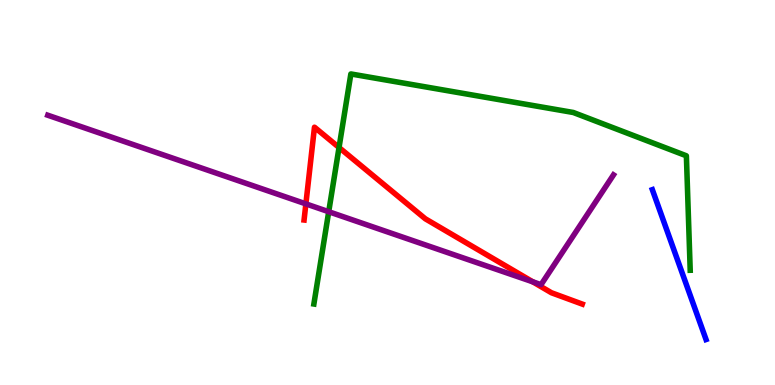[{'lines': ['blue', 'red'], 'intersections': []}, {'lines': ['green', 'red'], 'intersections': [{'x': 4.37, 'y': 6.17}]}, {'lines': ['purple', 'red'], 'intersections': [{'x': 3.95, 'y': 4.7}, {'x': 6.87, 'y': 2.68}]}, {'lines': ['blue', 'green'], 'intersections': []}, {'lines': ['blue', 'purple'], 'intersections': []}, {'lines': ['green', 'purple'], 'intersections': [{'x': 4.24, 'y': 4.5}]}]